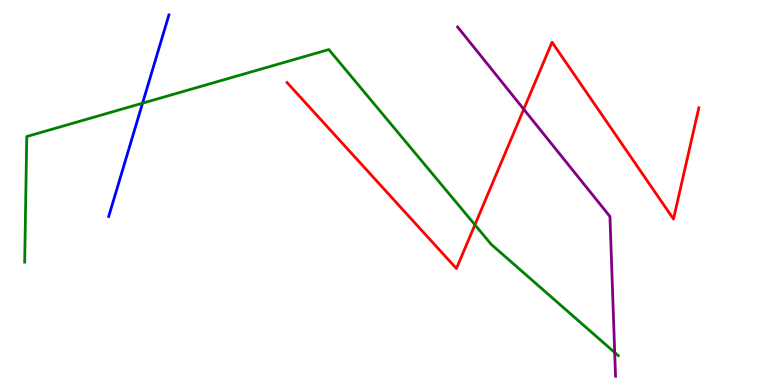[{'lines': ['blue', 'red'], 'intersections': []}, {'lines': ['green', 'red'], 'intersections': [{'x': 6.13, 'y': 4.16}]}, {'lines': ['purple', 'red'], 'intersections': [{'x': 6.76, 'y': 7.16}]}, {'lines': ['blue', 'green'], 'intersections': [{'x': 1.84, 'y': 7.32}]}, {'lines': ['blue', 'purple'], 'intersections': []}, {'lines': ['green', 'purple'], 'intersections': [{'x': 7.93, 'y': 0.844}]}]